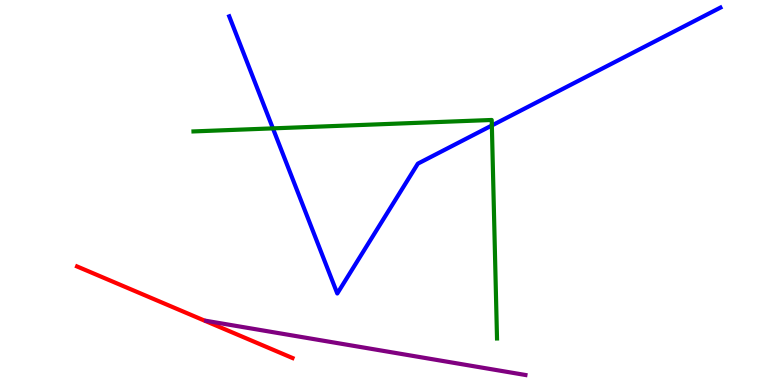[{'lines': ['blue', 'red'], 'intersections': []}, {'lines': ['green', 'red'], 'intersections': []}, {'lines': ['purple', 'red'], 'intersections': []}, {'lines': ['blue', 'green'], 'intersections': [{'x': 3.52, 'y': 6.67}, {'x': 6.35, 'y': 6.74}]}, {'lines': ['blue', 'purple'], 'intersections': []}, {'lines': ['green', 'purple'], 'intersections': []}]